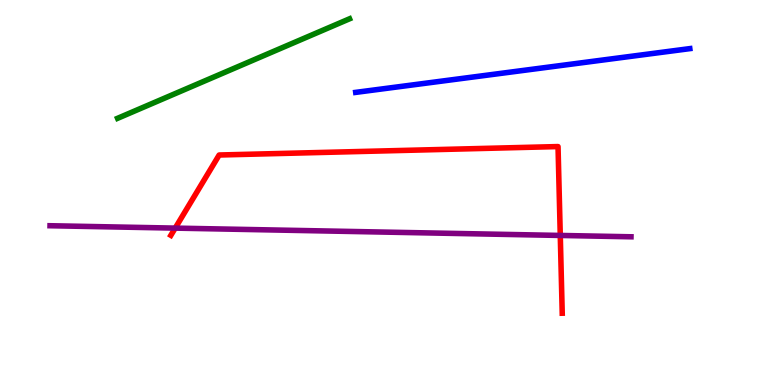[{'lines': ['blue', 'red'], 'intersections': []}, {'lines': ['green', 'red'], 'intersections': []}, {'lines': ['purple', 'red'], 'intersections': [{'x': 2.26, 'y': 4.07}, {'x': 7.23, 'y': 3.88}]}, {'lines': ['blue', 'green'], 'intersections': []}, {'lines': ['blue', 'purple'], 'intersections': []}, {'lines': ['green', 'purple'], 'intersections': []}]